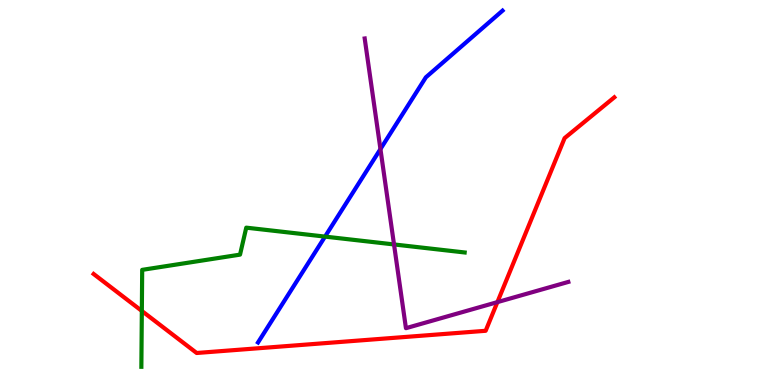[{'lines': ['blue', 'red'], 'intersections': []}, {'lines': ['green', 'red'], 'intersections': [{'x': 1.83, 'y': 1.92}]}, {'lines': ['purple', 'red'], 'intersections': [{'x': 6.42, 'y': 2.15}]}, {'lines': ['blue', 'green'], 'intersections': [{'x': 4.19, 'y': 3.85}]}, {'lines': ['blue', 'purple'], 'intersections': [{'x': 4.91, 'y': 6.13}]}, {'lines': ['green', 'purple'], 'intersections': [{'x': 5.08, 'y': 3.65}]}]